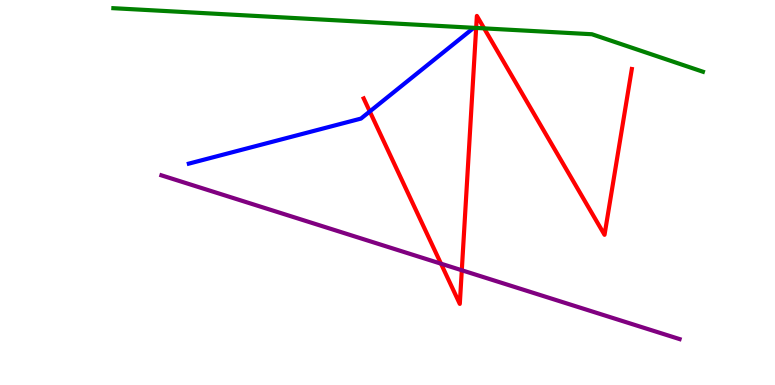[{'lines': ['blue', 'red'], 'intersections': [{'x': 4.77, 'y': 7.1}]}, {'lines': ['green', 'red'], 'intersections': [{'x': 6.14, 'y': 9.27}, {'x': 6.25, 'y': 9.26}]}, {'lines': ['purple', 'red'], 'intersections': [{'x': 5.69, 'y': 3.15}, {'x': 5.96, 'y': 2.98}]}, {'lines': ['blue', 'green'], 'intersections': []}, {'lines': ['blue', 'purple'], 'intersections': []}, {'lines': ['green', 'purple'], 'intersections': []}]